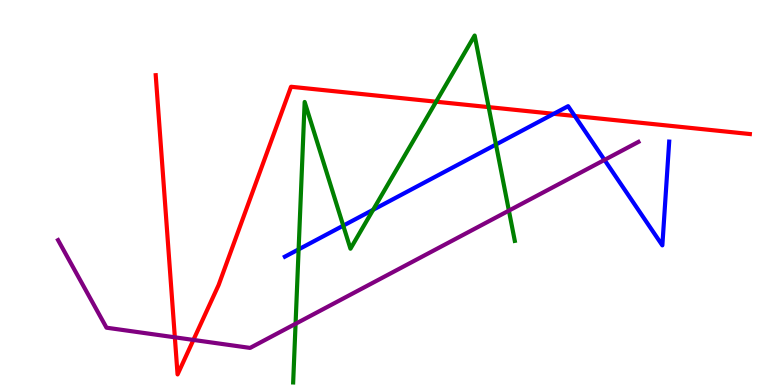[{'lines': ['blue', 'red'], 'intersections': [{'x': 7.14, 'y': 7.04}, {'x': 7.42, 'y': 6.99}]}, {'lines': ['green', 'red'], 'intersections': [{'x': 5.63, 'y': 7.36}, {'x': 6.31, 'y': 7.22}]}, {'lines': ['purple', 'red'], 'intersections': [{'x': 2.26, 'y': 1.24}, {'x': 2.5, 'y': 1.17}]}, {'lines': ['blue', 'green'], 'intersections': [{'x': 3.85, 'y': 3.52}, {'x': 4.43, 'y': 4.14}, {'x': 4.81, 'y': 4.55}, {'x': 6.4, 'y': 6.25}]}, {'lines': ['blue', 'purple'], 'intersections': [{'x': 7.8, 'y': 5.85}]}, {'lines': ['green', 'purple'], 'intersections': [{'x': 3.81, 'y': 1.59}, {'x': 6.57, 'y': 4.53}]}]